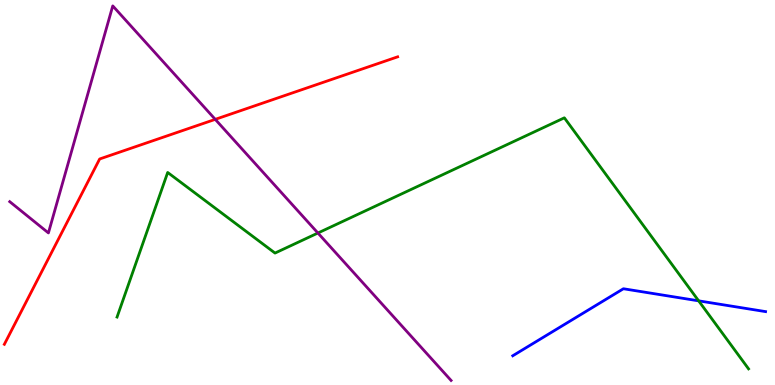[{'lines': ['blue', 'red'], 'intersections': []}, {'lines': ['green', 'red'], 'intersections': []}, {'lines': ['purple', 'red'], 'intersections': [{'x': 2.78, 'y': 6.9}]}, {'lines': ['blue', 'green'], 'intersections': [{'x': 9.01, 'y': 2.19}]}, {'lines': ['blue', 'purple'], 'intersections': []}, {'lines': ['green', 'purple'], 'intersections': [{'x': 4.1, 'y': 3.95}]}]